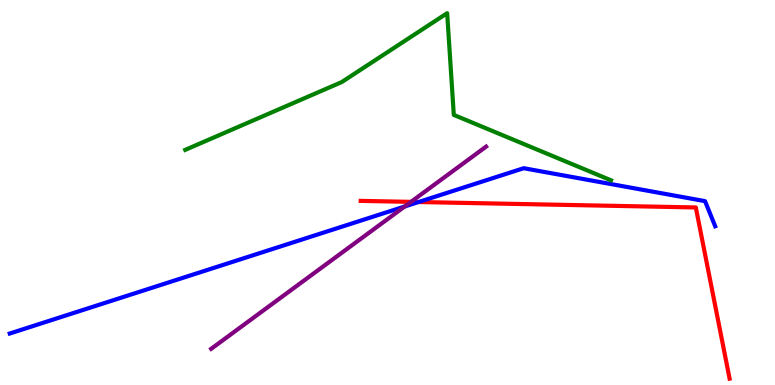[{'lines': ['blue', 'red'], 'intersections': [{'x': 5.4, 'y': 4.75}]}, {'lines': ['green', 'red'], 'intersections': []}, {'lines': ['purple', 'red'], 'intersections': [{'x': 5.3, 'y': 4.76}]}, {'lines': ['blue', 'green'], 'intersections': []}, {'lines': ['blue', 'purple'], 'intersections': [{'x': 5.22, 'y': 4.64}]}, {'lines': ['green', 'purple'], 'intersections': []}]